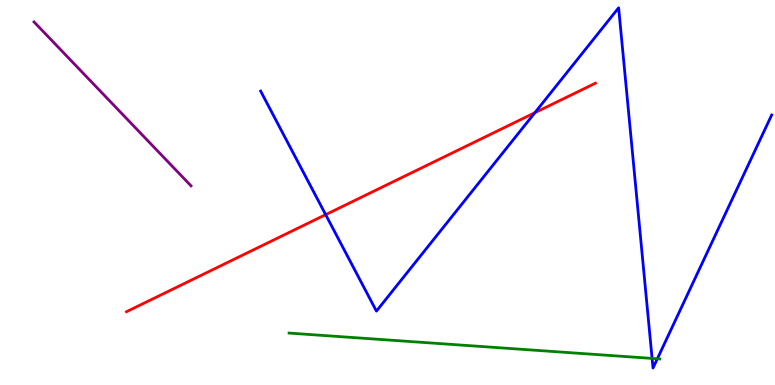[{'lines': ['blue', 'red'], 'intersections': [{'x': 4.2, 'y': 4.42}, {'x': 6.9, 'y': 7.07}]}, {'lines': ['green', 'red'], 'intersections': []}, {'lines': ['purple', 'red'], 'intersections': []}, {'lines': ['blue', 'green'], 'intersections': [{'x': 8.41, 'y': 0.691}, {'x': 8.48, 'y': 0.681}]}, {'lines': ['blue', 'purple'], 'intersections': []}, {'lines': ['green', 'purple'], 'intersections': []}]